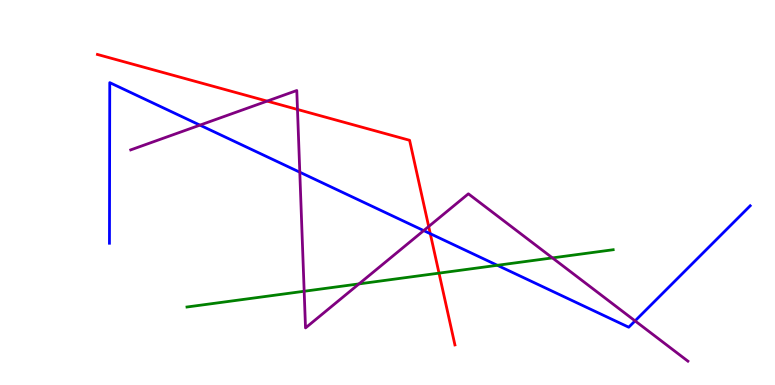[{'lines': ['blue', 'red'], 'intersections': [{'x': 5.55, 'y': 3.93}]}, {'lines': ['green', 'red'], 'intersections': [{'x': 5.66, 'y': 2.91}]}, {'lines': ['purple', 'red'], 'intersections': [{'x': 3.45, 'y': 7.37}, {'x': 3.84, 'y': 7.16}, {'x': 5.53, 'y': 4.12}]}, {'lines': ['blue', 'green'], 'intersections': [{'x': 6.42, 'y': 3.11}]}, {'lines': ['blue', 'purple'], 'intersections': [{'x': 2.58, 'y': 6.75}, {'x': 3.87, 'y': 5.53}, {'x': 5.47, 'y': 4.01}, {'x': 8.19, 'y': 1.67}]}, {'lines': ['green', 'purple'], 'intersections': [{'x': 3.92, 'y': 2.43}, {'x': 4.63, 'y': 2.63}, {'x': 7.13, 'y': 3.3}]}]